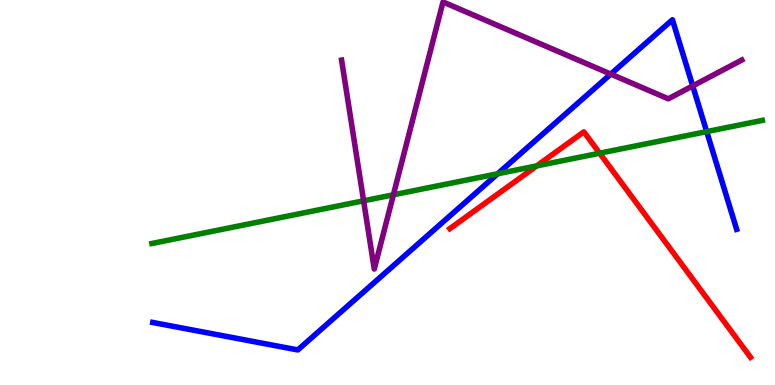[{'lines': ['blue', 'red'], 'intersections': []}, {'lines': ['green', 'red'], 'intersections': [{'x': 6.93, 'y': 5.69}, {'x': 7.74, 'y': 6.02}]}, {'lines': ['purple', 'red'], 'intersections': []}, {'lines': ['blue', 'green'], 'intersections': [{'x': 6.42, 'y': 5.49}, {'x': 9.12, 'y': 6.58}]}, {'lines': ['blue', 'purple'], 'intersections': [{'x': 7.88, 'y': 8.08}, {'x': 8.94, 'y': 7.77}]}, {'lines': ['green', 'purple'], 'intersections': [{'x': 4.69, 'y': 4.78}, {'x': 5.08, 'y': 4.94}]}]